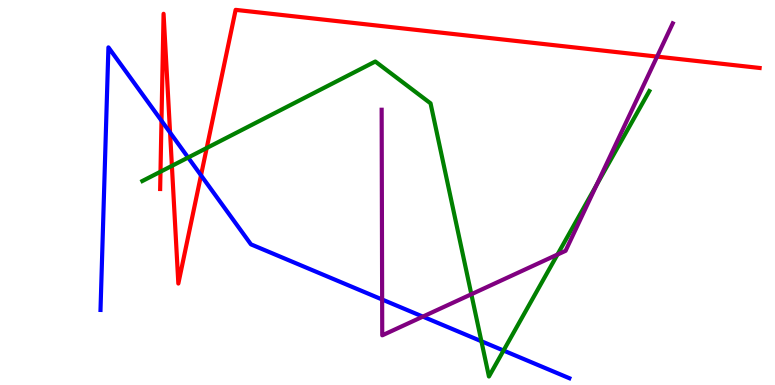[{'lines': ['blue', 'red'], 'intersections': [{'x': 2.08, 'y': 6.86}, {'x': 2.19, 'y': 6.56}, {'x': 2.59, 'y': 5.45}]}, {'lines': ['green', 'red'], 'intersections': [{'x': 2.07, 'y': 5.54}, {'x': 2.22, 'y': 5.69}, {'x': 2.67, 'y': 6.16}]}, {'lines': ['purple', 'red'], 'intersections': [{'x': 8.48, 'y': 8.53}]}, {'lines': ['blue', 'green'], 'intersections': [{'x': 2.43, 'y': 5.91}, {'x': 6.21, 'y': 1.14}, {'x': 6.5, 'y': 0.895}]}, {'lines': ['blue', 'purple'], 'intersections': [{'x': 4.93, 'y': 2.22}, {'x': 5.46, 'y': 1.78}]}, {'lines': ['green', 'purple'], 'intersections': [{'x': 6.08, 'y': 2.36}, {'x': 7.19, 'y': 3.39}, {'x': 7.7, 'y': 5.21}]}]